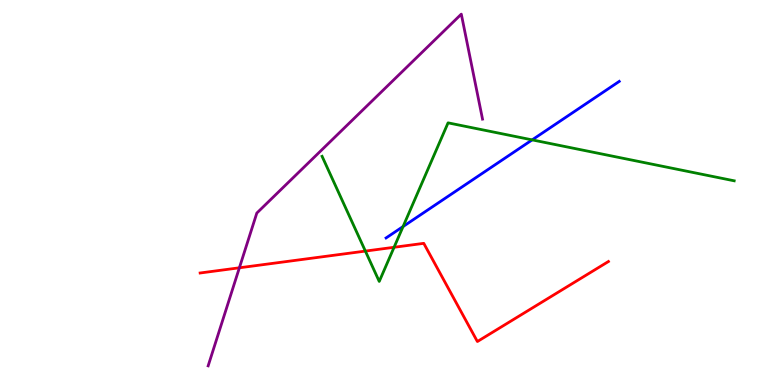[{'lines': ['blue', 'red'], 'intersections': []}, {'lines': ['green', 'red'], 'intersections': [{'x': 4.71, 'y': 3.48}, {'x': 5.08, 'y': 3.58}]}, {'lines': ['purple', 'red'], 'intersections': [{'x': 3.09, 'y': 3.04}]}, {'lines': ['blue', 'green'], 'intersections': [{'x': 5.2, 'y': 4.12}, {'x': 6.87, 'y': 6.37}]}, {'lines': ['blue', 'purple'], 'intersections': []}, {'lines': ['green', 'purple'], 'intersections': []}]